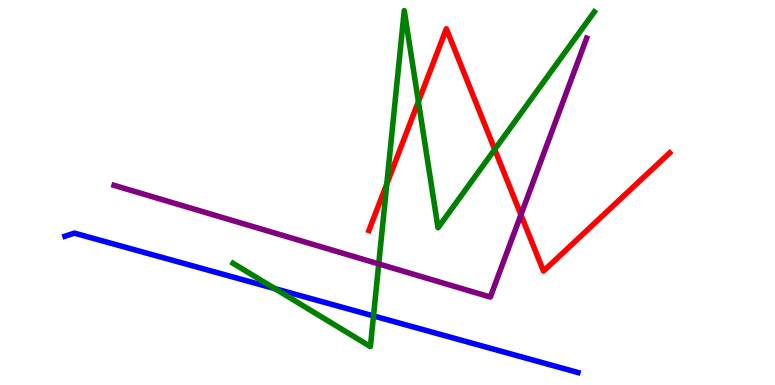[{'lines': ['blue', 'red'], 'intersections': []}, {'lines': ['green', 'red'], 'intersections': [{'x': 4.99, 'y': 5.22}, {'x': 5.4, 'y': 7.36}, {'x': 6.38, 'y': 6.12}]}, {'lines': ['purple', 'red'], 'intersections': [{'x': 6.72, 'y': 4.42}]}, {'lines': ['blue', 'green'], 'intersections': [{'x': 3.55, 'y': 2.5}, {'x': 4.82, 'y': 1.79}]}, {'lines': ['blue', 'purple'], 'intersections': []}, {'lines': ['green', 'purple'], 'intersections': [{'x': 4.89, 'y': 3.14}]}]